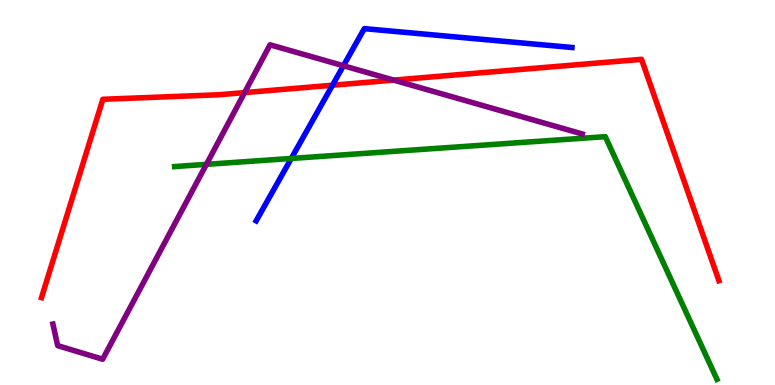[{'lines': ['blue', 'red'], 'intersections': [{'x': 4.29, 'y': 7.79}]}, {'lines': ['green', 'red'], 'intersections': []}, {'lines': ['purple', 'red'], 'intersections': [{'x': 3.16, 'y': 7.59}, {'x': 5.08, 'y': 7.92}]}, {'lines': ['blue', 'green'], 'intersections': [{'x': 3.76, 'y': 5.88}]}, {'lines': ['blue', 'purple'], 'intersections': [{'x': 4.43, 'y': 8.29}]}, {'lines': ['green', 'purple'], 'intersections': [{'x': 2.66, 'y': 5.73}]}]